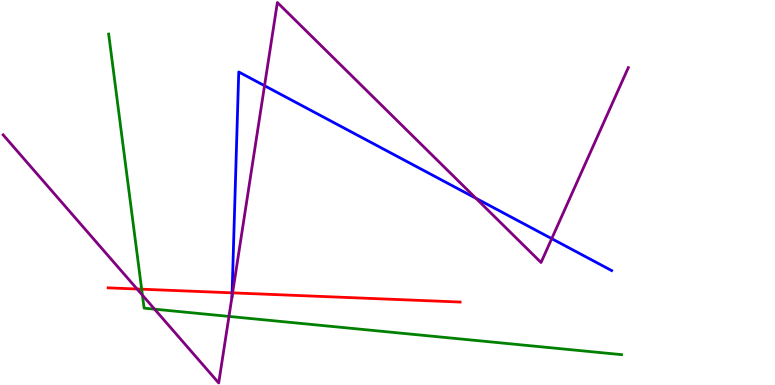[{'lines': ['blue', 'red'], 'intersections': [{'x': 2.99, 'y': 2.39}]}, {'lines': ['green', 'red'], 'intersections': [{'x': 1.83, 'y': 2.49}]}, {'lines': ['purple', 'red'], 'intersections': [{'x': 1.77, 'y': 2.49}, {'x': 3.0, 'y': 2.39}]}, {'lines': ['blue', 'green'], 'intersections': []}, {'lines': ['blue', 'purple'], 'intersections': [{'x': 3.41, 'y': 7.77}, {'x': 6.14, 'y': 4.85}, {'x': 7.12, 'y': 3.8}]}, {'lines': ['green', 'purple'], 'intersections': [{'x': 1.84, 'y': 2.33}, {'x': 1.99, 'y': 1.97}, {'x': 2.95, 'y': 1.78}]}]